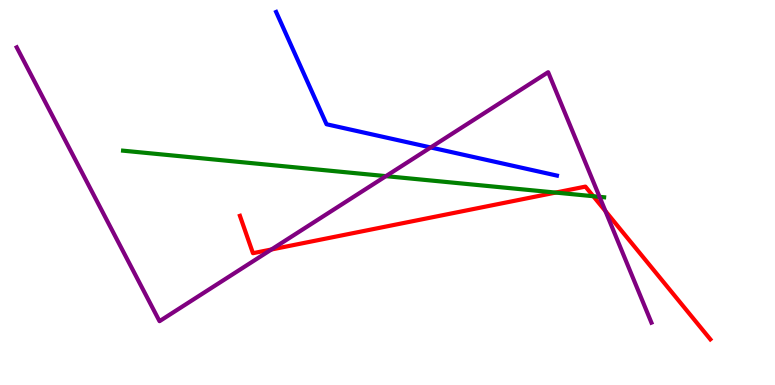[{'lines': ['blue', 'red'], 'intersections': []}, {'lines': ['green', 'red'], 'intersections': [{'x': 7.17, 'y': 5.0}, {'x': 7.66, 'y': 4.9}]}, {'lines': ['purple', 'red'], 'intersections': [{'x': 3.5, 'y': 3.52}, {'x': 7.81, 'y': 4.52}]}, {'lines': ['blue', 'green'], 'intersections': []}, {'lines': ['blue', 'purple'], 'intersections': [{'x': 5.56, 'y': 6.17}]}, {'lines': ['green', 'purple'], 'intersections': [{'x': 4.98, 'y': 5.43}, {'x': 7.74, 'y': 4.89}]}]